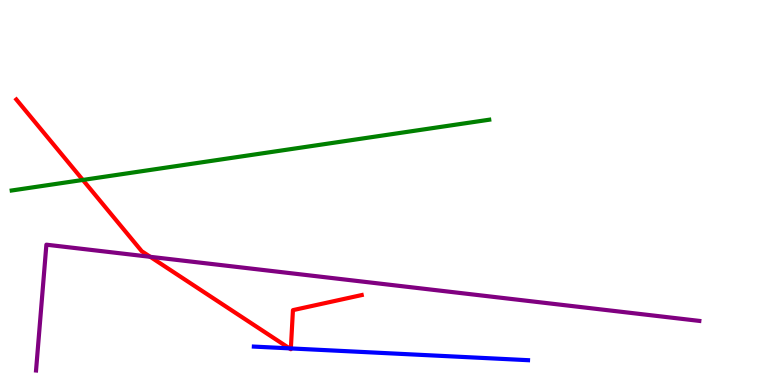[{'lines': ['blue', 'red'], 'intersections': [{'x': 3.74, 'y': 0.952}, {'x': 3.75, 'y': 0.95}]}, {'lines': ['green', 'red'], 'intersections': [{'x': 1.07, 'y': 5.33}]}, {'lines': ['purple', 'red'], 'intersections': [{'x': 1.94, 'y': 3.33}]}, {'lines': ['blue', 'green'], 'intersections': []}, {'lines': ['blue', 'purple'], 'intersections': []}, {'lines': ['green', 'purple'], 'intersections': []}]